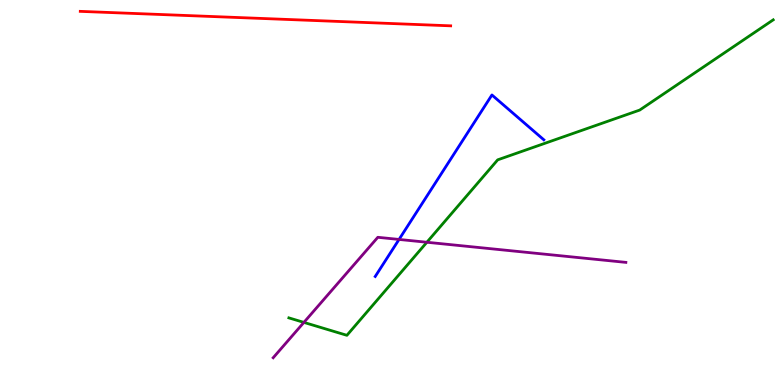[{'lines': ['blue', 'red'], 'intersections': []}, {'lines': ['green', 'red'], 'intersections': []}, {'lines': ['purple', 'red'], 'intersections': []}, {'lines': ['blue', 'green'], 'intersections': []}, {'lines': ['blue', 'purple'], 'intersections': [{'x': 5.15, 'y': 3.78}]}, {'lines': ['green', 'purple'], 'intersections': [{'x': 3.92, 'y': 1.63}, {'x': 5.51, 'y': 3.71}]}]